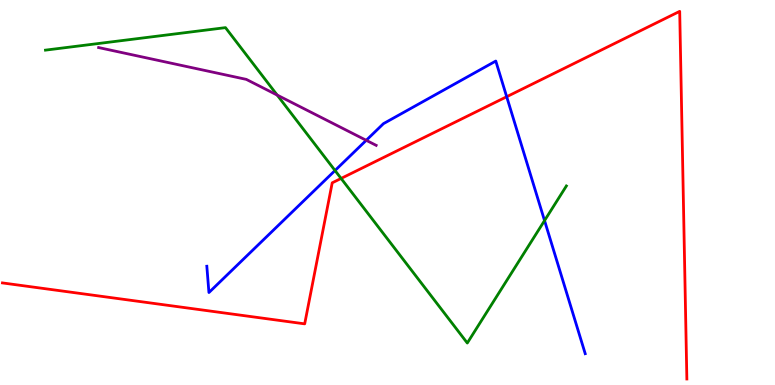[{'lines': ['blue', 'red'], 'intersections': [{'x': 6.54, 'y': 7.49}]}, {'lines': ['green', 'red'], 'intersections': [{'x': 4.4, 'y': 5.37}]}, {'lines': ['purple', 'red'], 'intersections': []}, {'lines': ['blue', 'green'], 'intersections': [{'x': 4.32, 'y': 5.57}, {'x': 7.03, 'y': 4.27}]}, {'lines': ['blue', 'purple'], 'intersections': [{'x': 4.73, 'y': 6.36}]}, {'lines': ['green', 'purple'], 'intersections': [{'x': 3.58, 'y': 7.53}]}]